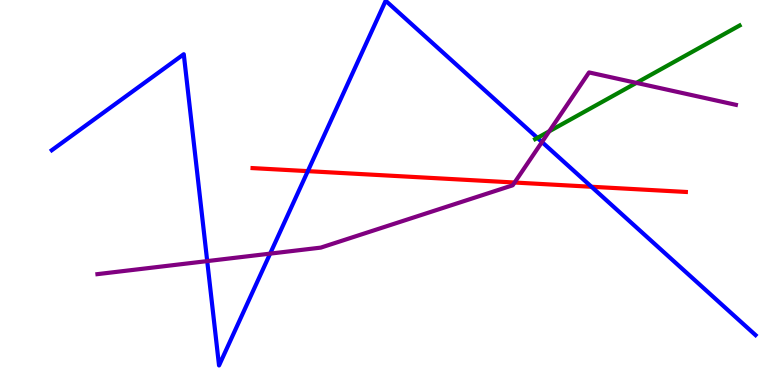[{'lines': ['blue', 'red'], 'intersections': [{'x': 3.97, 'y': 5.55}, {'x': 7.63, 'y': 5.15}]}, {'lines': ['green', 'red'], 'intersections': []}, {'lines': ['purple', 'red'], 'intersections': [{'x': 6.64, 'y': 5.26}]}, {'lines': ['blue', 'green'], 'intersections': [{'x': 6.93, 'y': 6.42}]}, {'lines': ['blue', 'purple'], 'intersections': [{'x': 2.67, 'y': 3.22}, {'x': 3.49, 'y': 3.41}, {'x': 6.99, 'y': 6.31}]}, {'lines': ['green', 'purple'], 'intersections': [{'x': 7.09, 'y': 6.59}, {'x': 8.21, 'y': 7.85}]}]